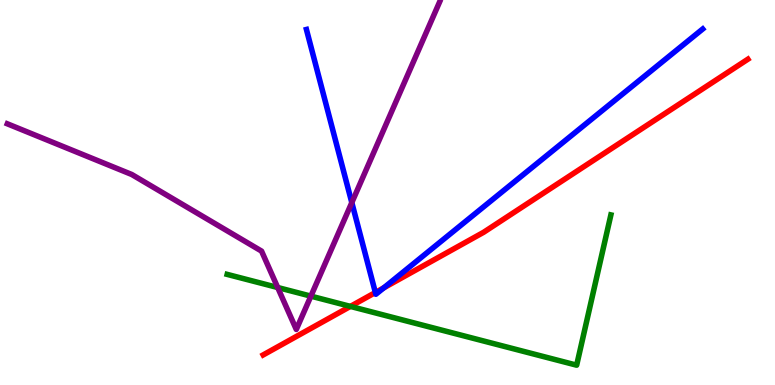[{'lines': ['blue', 'red'], 'intersections': [{'x': 4.84, 'y': 2.4}, {'x': 4.95, 'y': 2.52}]}, {'lines': ['green', 'red'], 'intersections': [{'x': 4.52, 'y': 2.04}]}, {'lines': ['purple', 'red'], 'intersections': []}, {'lines': ['blue', 'green'], 'intersections': []}, {'lines': ['blue', 'purple'], 'intersections': [{'x': 4.54, 'y': 4.74}]}, {'lines': ['green', 'purple'], 'intersections': [{'x': 3.58, 'y': 2.53}, {'x': 4.01, 'y': 2.31}]}]